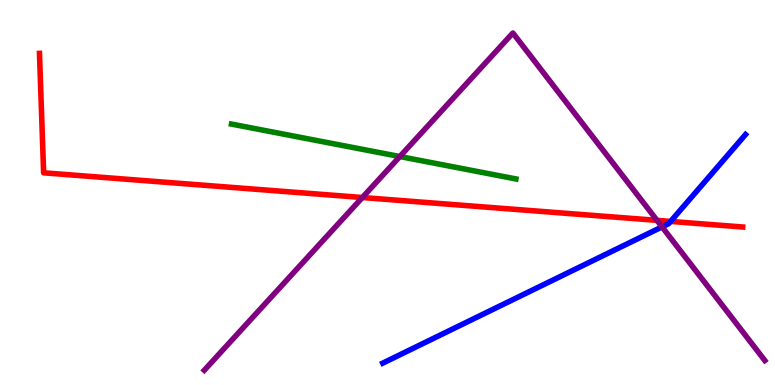[{'lines': ['blue', 'red'], 'intersections': [{'x': 8.65, 'y': 4.25}]}, {'lines': ['green', 'red'], 'intersections': []}, {'lines': ['purple', 'red'], 'intersections': [{'x': 4.68, 'y': 4.87}, {'x': 8.48, 'y': 4.28}]}, {'lines': ['blue', 'green'], 'intersections': []}, {'lines': ['blue', 'purple'], 'intersections': [{'x': 8.54, 'y': 4.11}]}, {'lines': ['green', 'purple'], 'intersections': [{'x': 5.16, 'y': 5.93}]}]